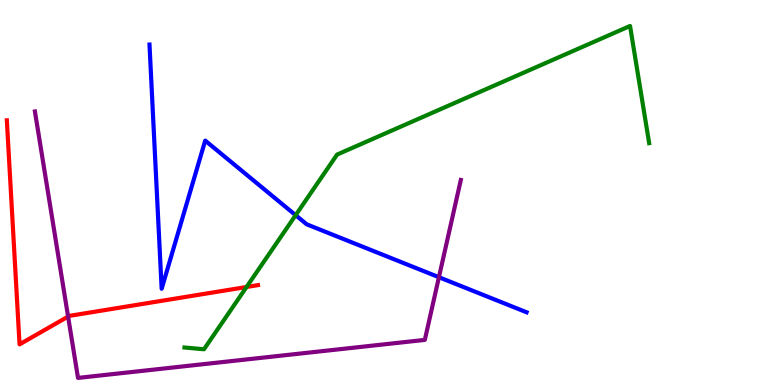[{'lines': ['blue', 'red'], 'intersections': []}, {'lines': ['green', 'red'], 'intersections': [{'x': 3.18, 'y': 2.55}]}, {'lines': ['purple', 'red'], 'intersections': [{'x': 0.879, 'y': 1.78}]}, {'lines': ['blue', 'green'], 'intersections': [{'x': 3.81, 'y': 4.41}]}, {'lines': ['blue', 'purple'], 'intersections': [{'x': 5.66, 'y': 2.8}]}, {'lines': ['green', 'purple'], 'intersections': []}]